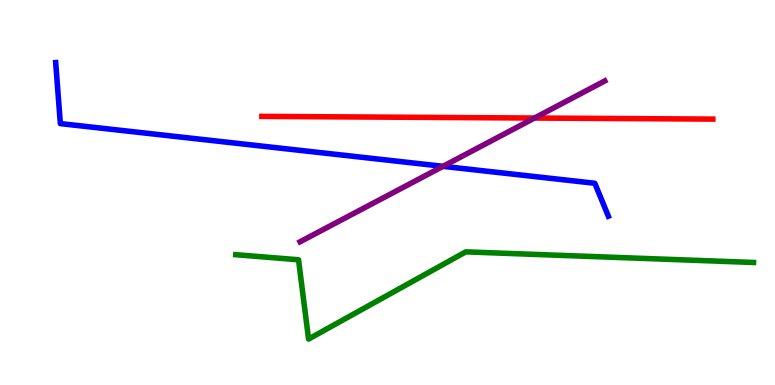[{'lines': ['blue', 'red'], 'intersections': []}, {'lines': ['green', 'red'], 'intersections': []}, {'lines': ['purple', 'red'], 'intersections': [{'x': 6.9, 'y': 6.93}]}, {'lines': ['blue', 'green'], 'intersections': []}, {'lines': ['blue', 'purple'], 'intersections': [{'x': 5.72, 'y': 5.68}]}, {'lines': ['green', 'purple'], 'intersections': []}]